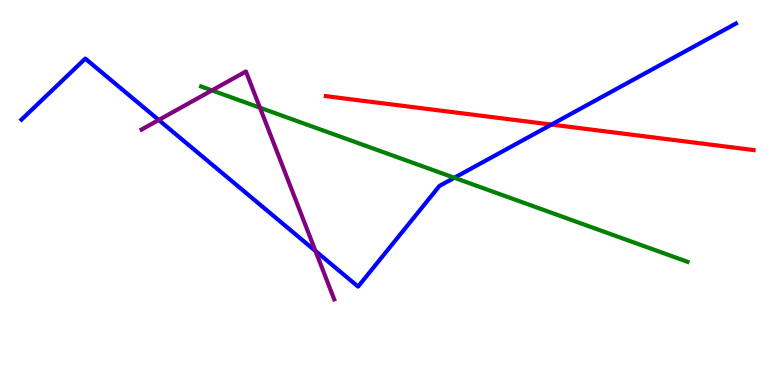[{'lines': ['blue', 'red'], 'intersections': [{'x': 7.12, 'y': 6.76}]}, {'lines': ['green', 'red'], 'intersections': []}, {'lines': ['purple', 'red'], 'intersections': []}, {'lines': ['blue', 'green'], 'intersections': [{'x': 5.86, 'y': 5.38}]}, {'lines': ['blue', 'purple'], 'intersections': [{'x': 2.05, 'y': 6.88}, {'x': 4.07, 'y': 3.48}]}, {'lines': ['green', 'purple'], 'intersections': [{'x': 2.73, 'y': 7.65}, {'x': 3.35, 'y': 7.2}]}]